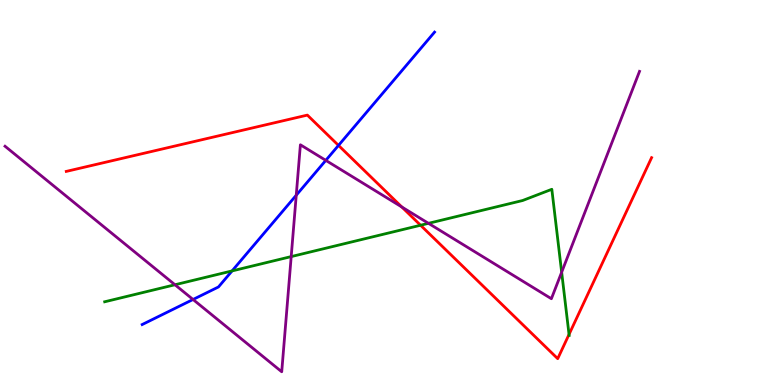[{'lines': ['blue', 'red'], 'intersections': [{'x': 4.37, 'y': 6.22}]}, {'lines': ['green', 'red'], 'intersections': [{'x': 5.43, 'y': 4.15}, {'x': 7.34, 'y': 1.31}]}, {'lines': ['purple', 'red'], 'intersections': [{'x': 5.18, 'y': 4.62}]}, {'lines': ['blue', 'green'], 'intersections': [{'x': 2.99, 'y': 2.96}]}, {'lines': ['blue', 'purple'], 'intersections': [{'x': 2.49, 'y': 2.22}, {'x': 3.82, 'y': 4.93}, {'x': 4.2, 'y': 5.83}]}, {'lines': ['green', 'purple'], 'intersections': [{'x': 2.26, 'y': 2.6}, {'x': 3.76, 'y': 3.34}, {'x': 5.53, 'y': 4.2}, {'x': 7.25, 'y': 2.93}]}]